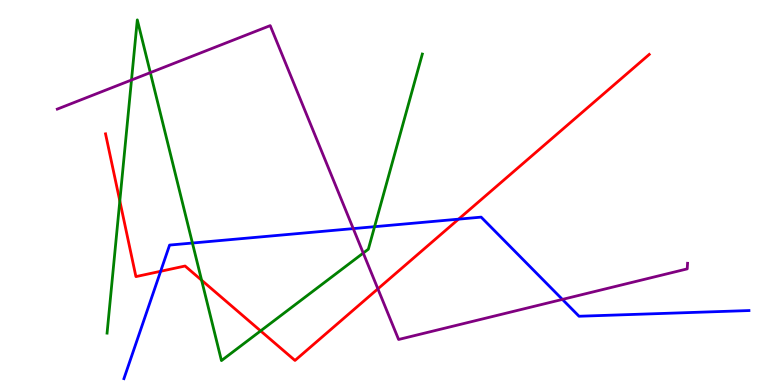[{'lines': ['blue', 'red'], 'intersections': [{'x': 2.07, 'y': 2.95}, {'x': 5.92, 'y': 4.31}]}, {'lines': ['green', 'red'], 'intersections': [{'x': 1.55, 'y': 4.78}, {'x': 2.6, 'y': 2.72}, {'x': 3.36, 'y': 1.41}]}, {'lines': ['purple', 'red'], 'intersections': [{'x': 4.88, 'y': 2.5}]}, {'lines': ['blue', 'green'], 'intersections': [{'x': 2.48, 'y': 3.69}, {'x': 4.83, 'y': 4.11}]}, {'lines': ['blue', 'purple'], 'intersections': [{'x': 4.56, 'y': 4.06}, {'x': 7.26, 'y': 2.22}]}, {'lines': ['green', 'purple'], 'intersections': [{'x': 1.7, 'y': 7.92}, {'x': 1.94, 'y': 8.11}, {'x': 4.69, 'y': 3.43}]}]